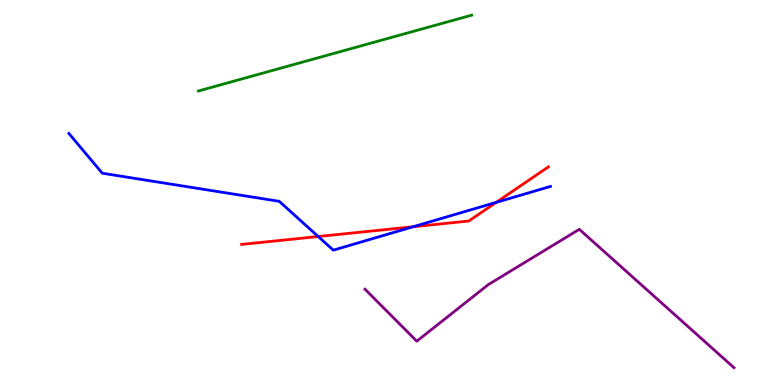[{'lines': ['blue', 'red'], 'intersections': [{'x': 4.11, 'y': 3.86}, {'x': 5.33, 'y': 4.11}, {'x': 6.4, 'y': 4.74}]}, {'lines': ['green', 'red'], 'intersections': []}, {'lines': ['purple', 'red'], 'intersections': []}, {'lines': ['blue', 'green'], 'intersections': []}, {'lines': ['blue', 'purple'], 'intersections': []}, {'lines': ['green', 'purple'], 'intersections': []}]